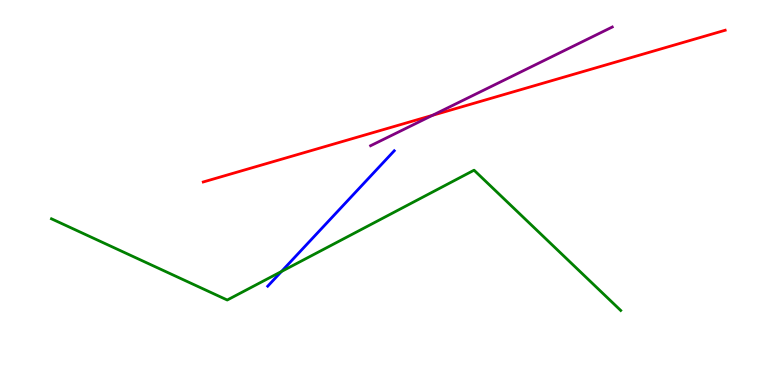[{'lines': ['blue', 'red'], 'intersections': []}, {'lines': ['green', 'red'], 'intersections': []}, {'lines': ['purple', 'red'], 'intersections': [{'x': 5.58, 'y': 7.0}]}, {'lines': ['blue', 'green'], 'intersections': [{'x': 3.63, 'y': 2.95}]}, {'lines': ['blue', 'purple'], 'intersections': []}, {'lines': ['green', 'purple'], 'intersections': []}]